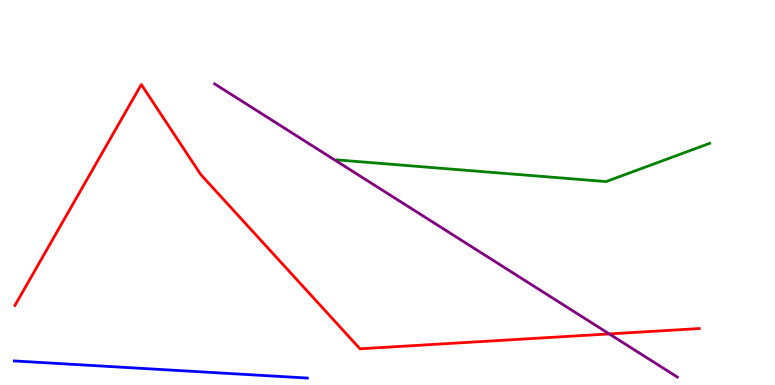[{'lines': ['blue', 'red'], 'intersections': []}, {'lines': ['green', 'red'], 'intersections': []}, {'lines': ['purple', 'red'], 'intersections': [{'x': 7.86, 'y': 1.33}]}, {'lines': ['blue', 'green'], 'intersections': []}, {'lines': ['blue', 'purple'], 'intersections': []}, {'lines': ['green', 'purple'], 'intersections': []}]